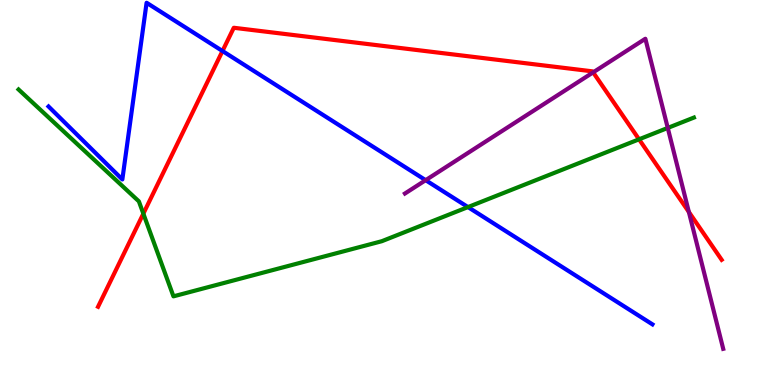[{'lines': ['blue', 'red'], 'intersections': [{'x': 2.87, 'y': 8.67}]}, {'lines': ['green', 'red'], 'intersections': [{'x': 1.85, 'y': 4.45}, {'x': 8.25, 'y': 6.38}]}, {'lines': ['purple', 'red'], 'intersections': [{'x': 7.65, 'y': 8.12}, {'x': 8.89, 'y': 4.49}]}, {'lines': ['blue', 'green'], 'intersections': [{'x': 6.04, 'y': 4.62}]}, {'lines': ['blue', 'purple'], 'intersections': [{'x': 5.49, 'y': 5.32}]}, {'lines': ['green', 'purple'], 'intersections': [{'x': 8.62, 'y': 6.68}]}]